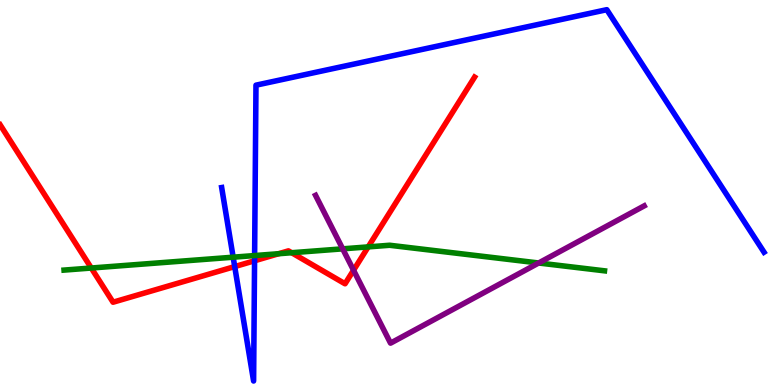[{'lines': ['blue', 'red'], 'intersections': [{'x': 3.03, 'y': 3.08}, {'x': 3.28, 'y': 3.23}]}, {'lines': ['green', 'red'], 'intersections': [{'x': 1.18, 'y': 3.04}, {'x': 3.6, 'y': 3.41}, {'x': 3.76, 'y': 3.44}, {'x': 4.75, 'y': 3.59}]}, {'lines': ['purple', 'red'], 'intersections': [{'x': 4.56, 'y': 2.98}]}, {'lines': ['blue', 'green'], 'intersections': [{'x': 3.01, 'y': 3.32}, {'x': 3.29, 'y': 3.36}]}, {'lines': ['blue', 'purple'], 'intersections': []}, {'lines': ['green', 'purple'], 'intersections': [{'x': 4.42, 'y': 3.54}, {'x': 6.95, 'y': 3.17}]}]